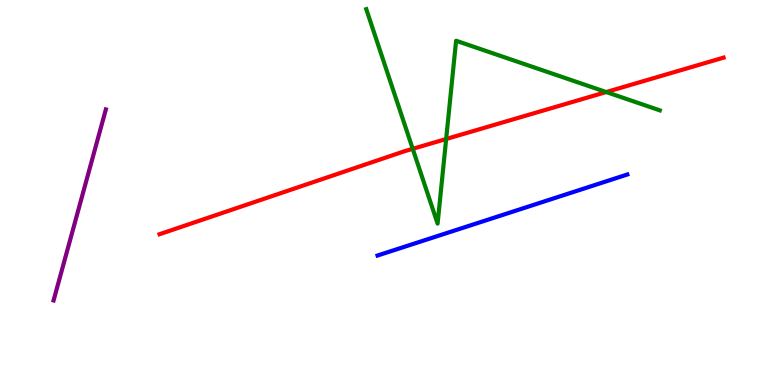[{'lines': ['blue', 'red'], 'intersections': []}, {'lines': ['green', 'red'], 'intersections': [{'x': 5.33, 'y': 6.13}, {'x': 5.76, 'y': 6.39}, {'x': 7.82, 'y': 7.61}]}, {'lines': ['purple', 'red'], 'intersections': []}, {'lines': ['blue', 'green'], 'intersections': []}, {'lines': ['blue', 'purple'], 'intersections': []}, {'lines': ['green', 'purple'], 'intersections': []}]